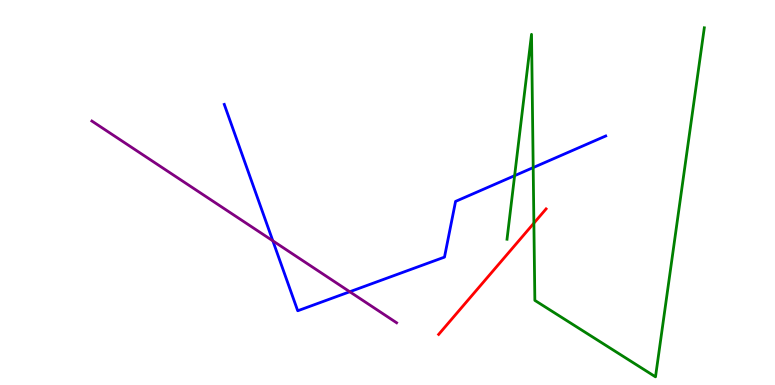[{'lines': ['blue', 'red'], 'intersections': []}, {'lines': ['green', 'red'], 'intersections': [{'x': 6.89, 'y': 4.2}]}, {'lines': ['purple', 'red'], 'intersections': []}, {'lines': ['blue', 'green'], 'intersections': [{'x': 6.64, 'y': 5.44}, {'x': 6.88, 'y': 5.65}]}, {'lines': ['blue', 'purple'], 'intersections': [{'x': 3.52, 'y': 3.74}, {'x': 4.51, 'y': 2.42}]}, {'lines': ['green', 'purple'], 'intersections': []}]